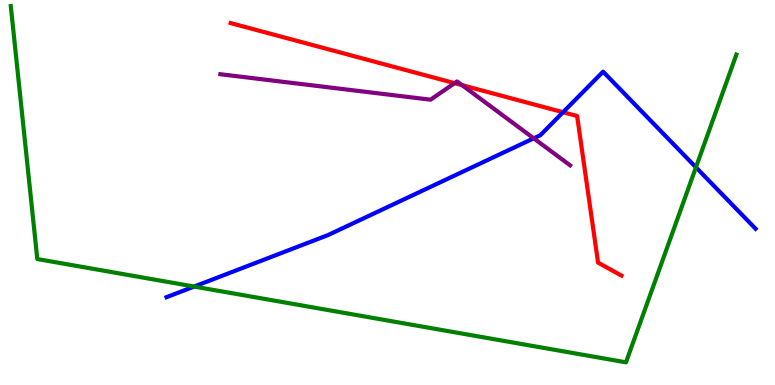[{'lines': ['blue', 'red'], 'intersections': [{'x': 7.27, 'y': 7.08}]}, {'lines': ['green', 'red'], 'intersections': []}, {'lines': ['purple', 'red'], 'intersections': [{'x': 5.87, 'y': 7.84}, {'x': 5.96, 'y': 7.79}]}, {'lines': ['blue', 'green'], 'intersections': [{'x': 2.51, 'y': 2.56}, {'x': 8.98, 'y': 5.65}]}, {'lines': ['blue', 'purple'], 'intersections': [{'x': 6.89, 'y': 6.41}]}, {'lines': ['green', 'purple'], 'intersections': []}]